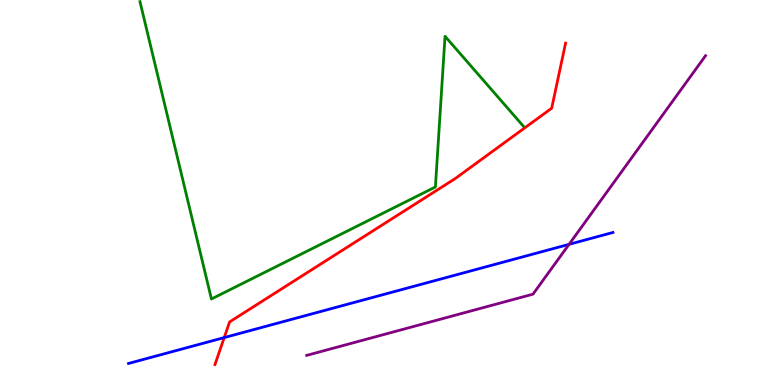[{'lines': ['blue', 'red'], 'intersections': [{'x': 2.89, 'y': 1.23}]}, {'lines': ['green', 'red'], 'intersections': []}, {'lines': ['purple', 'red'], 'intersections': []}, {'lines': ['blue', 'green'], 'intersections': []}, {'lines': ['blue', 'purple'], 'intersections': [{'x': 7.34, 'y': 3.65}]}, {'lines': ['green', 'purple'], 'intersections': []}]